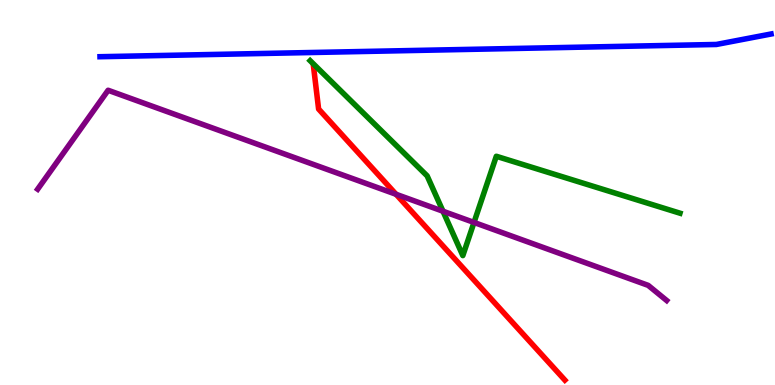[{'lines': ['blue', 'red'], 'intersections': []}, {'lines': ['green', 'red'], 'intersections': []}, {'lines': ['purple', 'red'], 'intersections': [{'x': 5.11, 'y': 4.95}]}, {'lines': ['blue', 'green'], 'intersections': []}, {'lines': ['blue', 'purple'], 'intersections': []}, {'lines': ['green', 'purple'], 'intersections': [{'x': 5.72, 'y': 4.51}, {'x': 6.12, 'y': 4.22}]}]